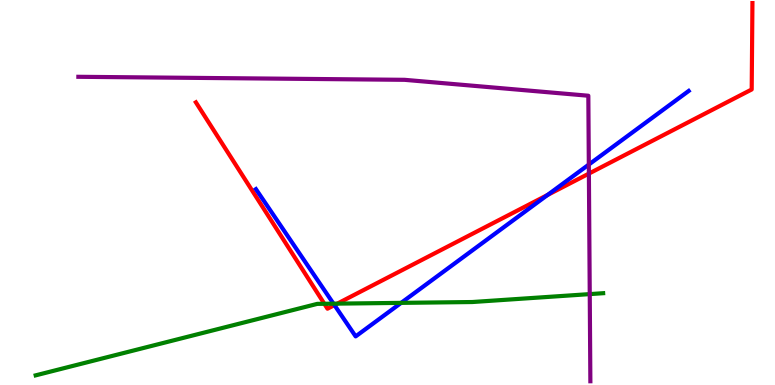[{'lines': ['blue', 'red'], 'intersections': [{'x': 4.32, 'y': 2.08}, {'x': 7.07, 'y': 4.94}]}, {'lines': ['green', 'red'], 'intersections': [{'x': 4.19, 'y': 2.11}, {'x': 4.35, 'y': 2.11}]}, {'lines': ['purple', 'red'], 'intersections': [{'x': 7.6, 'y': 5.49}]}, {'lines': ['blue', 'green'], 'intersections': [{'x': 4.3, 'y': 2.11}, {'x': 5.18, 'y': 2.13}]}, {'lines': ['blue', 'purple'], 'intersections': [{'x': 7.6, 'y': 5.73}]}, {'lines': ['green', 'purple'], 'intersections': [{'x': 7.61, 'y': 2.36}]}]